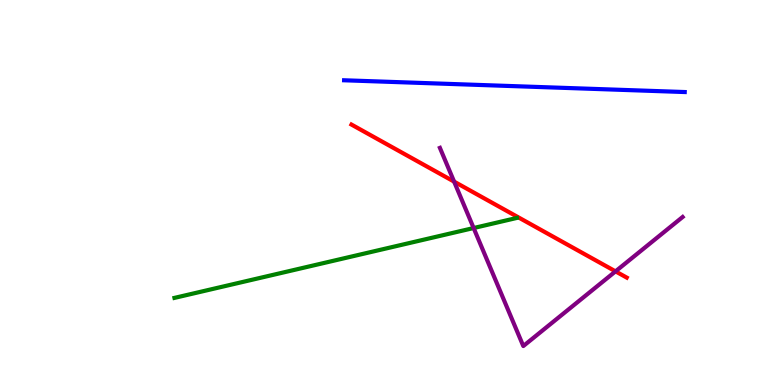[{'lines': ['blue', 'red'], 'intersections': []}, {'lines': ['green', 'red'], 'intersections': []}, {'lines': ['purple', 'red'], 'intersections': [{'x': 5.86, 'y': 5.28}, {'x': 7.94, 'y': 2.95}]}, {'lines': ['blue', 'green'], 'intersections': []}, {'lines': ['blue', 'purple'], 'intersections': []}, {'lines': ['green', 'purple'], 'intersections': [{'x': 6.11, 'y': 4.08}]}]